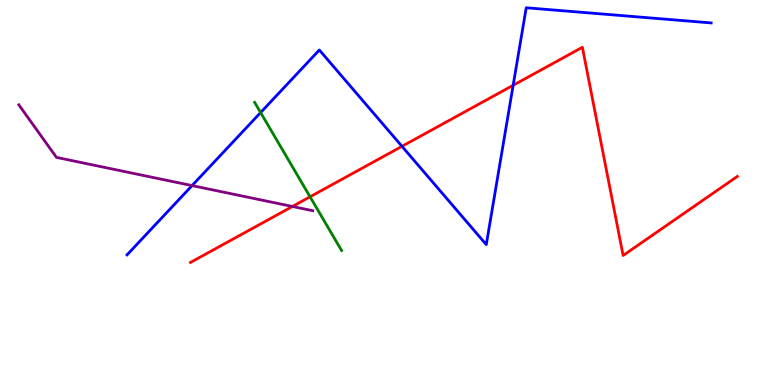[{'lines': ['blue', 'red'], 'intersections': [{'x': 5.19, 'y': 6.2}, {'x': 6.62, 'y': 7.78}]}, {'lines': ['green', 'red'], 'intersections': [{'x': 4.0, 'y': 4.89}]}, {'lines': ['purple', 'red'], 'intersections': [{'x': 3.77, 'y': 4.64}]}, {'lines': ['blue', 'green'], 'intersections': [{'x': 3.36, 'y': 7.08}]}, {'lines': ['blue', 'purple'], 'intersections': [{'x': 2.48, 'y': 5.18}]}, {'lines': ['green', 'purple'], 'intersections': []}]